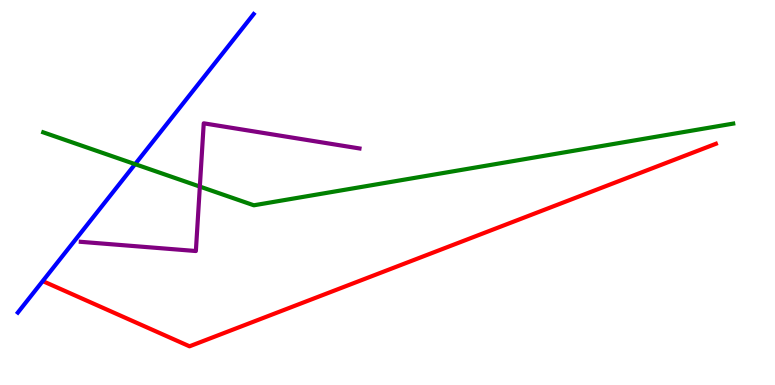[{'lines': ['blue', 'red'], 'intersections': []}, {'lines': ['green', 'red'], 'intersections': []}, {'lines': ['purple', 'red'], 'intersections': []}, {'lines': ['blue', 'green'], 'intersections': [{'x': 1.74, 'y': 5.74}]}, {'lines': ['blue', 'purple'], 'intersections': []}, {'lines': ['green', 'purple'], 'intersections': [{'x': 2.58, 'y': 5.15}]}]